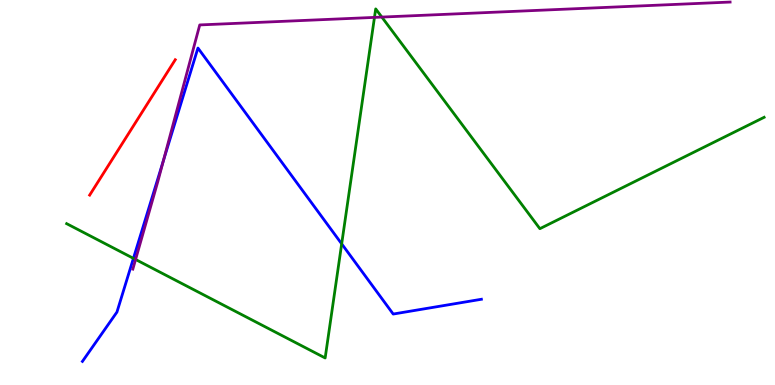[{'lines': ['blue', 'red'], 'intersections': []}, {'lines': ['green', 'red'], 'intersections': []}, {'lines': ['purple', 'red'], 'intersections': []}, {'lines': ['blue', 'green'], 'intersections': [{'x': 1.72, 'y': 3.29}, {'x': 4.41, 'y': 3.67}]}, {'lines': ['blue', 'purple'], 'intersections': [{'x': 2.11, 'y': 5.83}]}, {'lines': ['green', 'purple'], 'intersections': [{'x': 1.75, 'y': 3.26}, {'x': 4.83, 'y': 9.55}, {'x': 4.93, 'y': 9.56}]}]